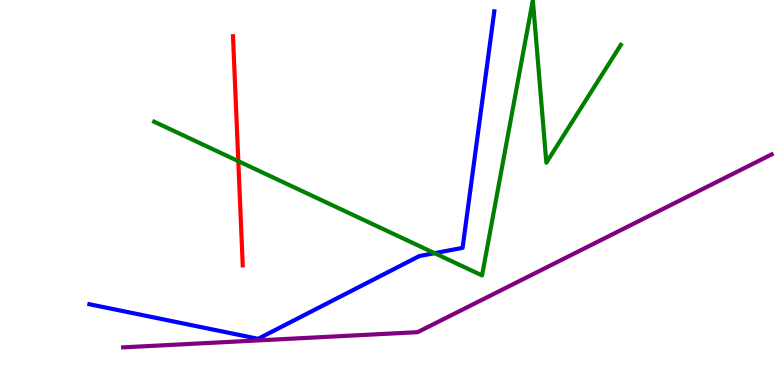[{'lines': ['blue', 'red'], 'intersections': []}, {'lines': ['green', 'red'], 'intersections': [{'x': 3.07, 'y': 5.81}]}, {'lines': ['purple', 'red'], 'intersections': []}, {'lines': ['blue', 'green'], 'intersections': [{'x': 5.61, 'y': 3.42}]}, {'lines': ['blue', 'purple'], 'intersections': []}, {'lines': ['green', 'purple'], 'intersections': []}]